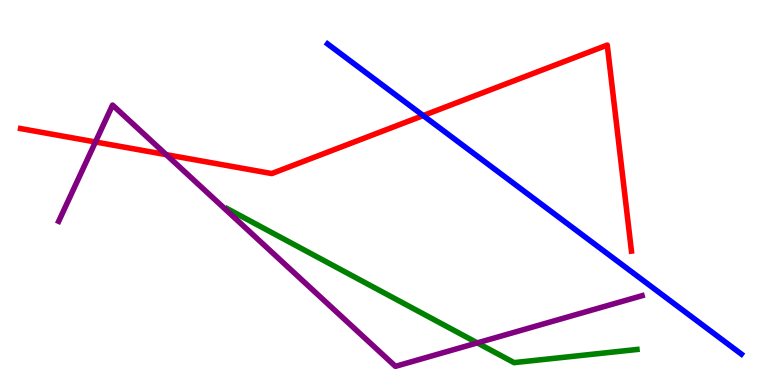[{'lines': ['blue', 'red'], 'intersections': [{'x': 5.46, 'y': 7.0}]}, {'lines': ['green', 'red'], 'intersections': []}, {'lines': ['purple', 'red'], 'intersections': [{'x': 1.23, 'y': 6.31}, {'x': 2.14, 'y': 5.98}]}, {'lines': ['blue', 'green'], 'intersections': []}, {'lines': ['blue', 'purple'], 'intersections': []}, {'lines': ['green', 'purple'], 'intersections': [{'x': 6.16, 'y': 1.09}]}]